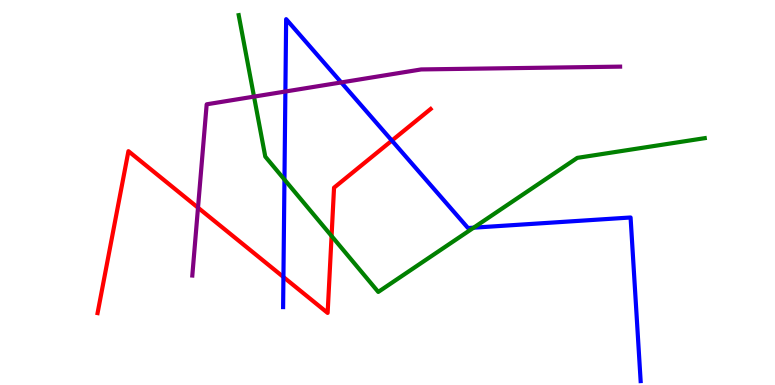[{'lines': ['blue', 'red'], 'intersections': [{'x': 3.66, 'y': 2.8}, {'x': 5.06, 'y': 6.35}]}, {'lines': ['green', 'red'], 'intersections': [{'x': 4.28, 'y': 3.87}]}, {'lines': ['purple', 'red'], 'intersections': [{'x': 2.55, 'y': 4.61}]}, {'lines': ['blue', 'green'], 'intersections': [{'x': 3.67, 'y': 5.34}, {'x': 6.11, 'y': 4.09}]}, {'lines': ['blue', 'purple'], 'intersections': [{'x': 3.68, 'y': 7.62}, {'x': 4.4, 'y': 7.86}]}, {'lines': ['green', 'purple'], 'intersections': [{'x': 3.28, 'y': 7.49}]}]